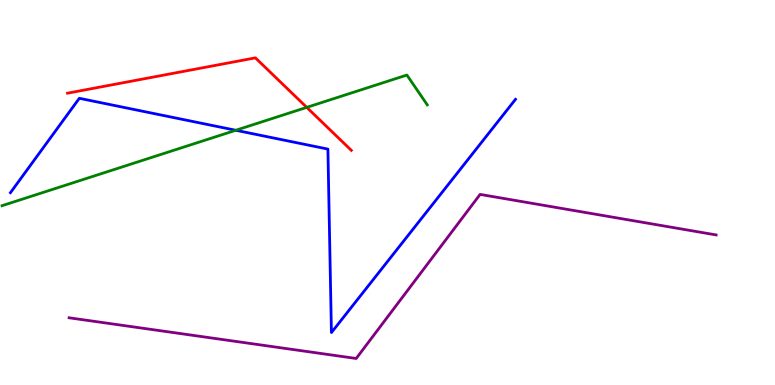[{'lines': ['blue', 'red'], 'intersections': []}, {'lines': ['green', 'red'], 'intersections': [{'x': 3.96, 'y': 7.21}]}, {'lines': ['purple', 'red'], 'intersections': []}, {'lines': ['blue', 'green'], 'intersections': [{'x': 3.04, 'y': 6.62}]}, {'lines': ['blue', 'purple'], 'intersections': []}, {'lines': ['green', 'purple'], 'intersections': []}]